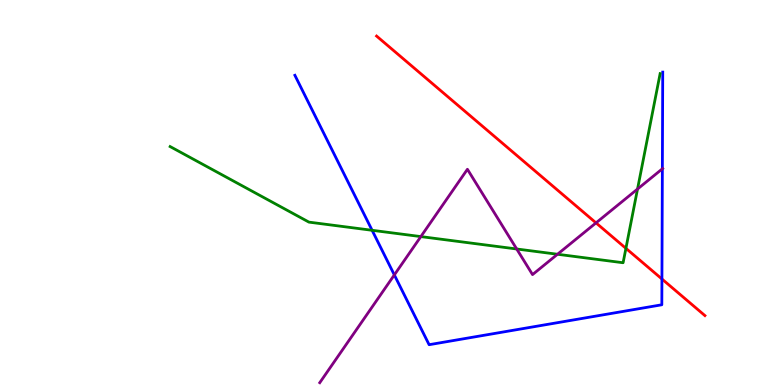[{'lines': ['blue', 'red'], 'intersections': [{'x': 8.54, 'y': 2.75}]}, {'lines': ['green', 'red'], 'intersections': [{'x': 8.08, 'y': 3.55}]}, {'lines': ['purple', 'red'], 'intersections': [{'x': 7.69, 'y': 4.21}]}, {'lines': ['blue', 'green'], 'intersections': [{'x': 4.8, 'y': 4.02}]}, {'lines': ['blue', 'purple'], 'intersections': [{'x': 5.09, 'y': 2.86}, {'x': 8.55, 'y': 5.62}]}, {'lines': ['green', 'purple'], 'intersections': [{'x': 5.43, 'y': 3.85}, {'x': 6.67, 'y': 3.53}, {'x': 7.19, 'y': 3.4}, {'x': 8.23, 'y': 5.09}]}]